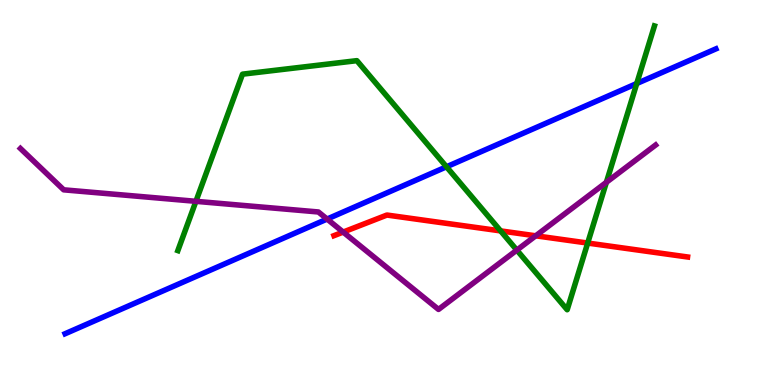[{'lines': ['blue', 'red'], 'intersections': []}, {'lines': ['green', 'red'], 'intersections': [{'x': 6.46, 'y': 4.0}, {'x': 7.58, 'y': 3.69}]}, {'lines': ['purple', 'red'], 'intersections': [{'x': 4.43, 'y': 3.97}, {'x': 6.91, 'y': 3.88}]}, {'lines': ['blue', 'green'], 'intersections': [{'x': 5.76, 'y': 5.67}, {'x': 8.22, 'y': 7.83}]}, {'lines': ['blue', 'purple'], 'intersections': [{'x': 4.22, 'y': 4.31}]}, {'lines': ['green', 'purple'], 'intersections': [{'x': 2.53, 'y': 4.77}, {'x': 6.67, 'y': 3.5}, {'x': 7.82, 'y': 5.26}]}]